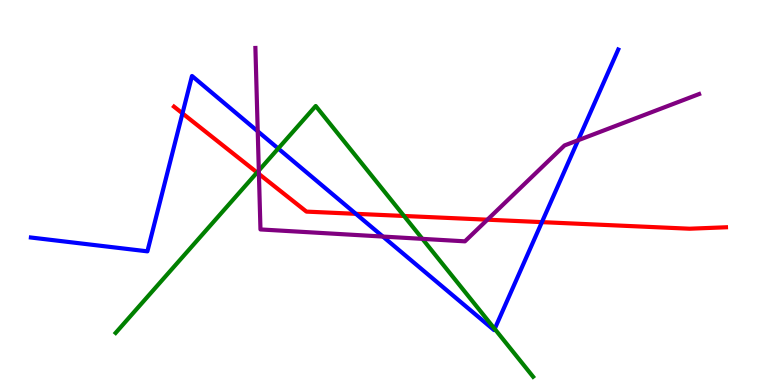[{'lines': ['blue', 'red'], 'intersections': [{'x': 2.35, 'y': 7.06}, {'x': 4.59, 'y': 4.45}, {'x': 6.99, 'y': 4.23}]}, {'lines': ['green', 'red'], 'intersections': [{'x': 3.32, 'y': 5.52}, {'x': 5.21, 'y': 4.39}]}, {'lines': ['purple', 'red'], 'intersections': [{'x': 3.34, 'y': 5.48}, {'x': 6.29, 'y': 4.29}]}, {'lines': ['blue', 'green'], 'intersections': [{'x': 3.59, 'y': 6.14}, {'x': 6.38, 'y': 1.46}]}, {'lines': ['blue', 'purple'], 'intersections': [{'x': 3.33, 'y': 6.59}, {'x': 4.94, 'y': 3.86}, {'x': 7.46, 'y': 6.36}]}, {'lines': ['green', 'purple'], 'intersections': [{'x': 3.34, 'y': 5.57}, {'x': 5.45, 'y': 3.8}]}]